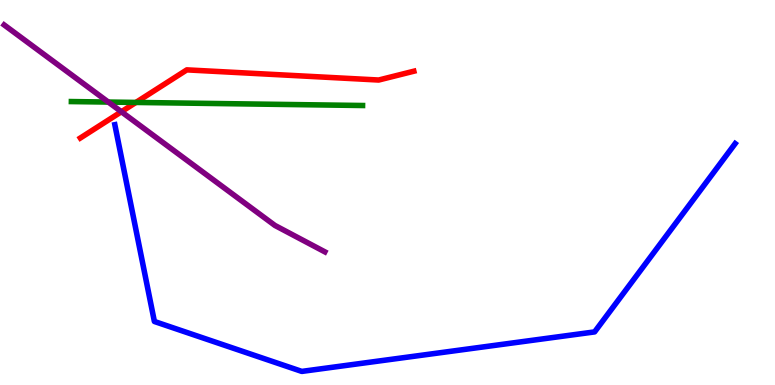[{'lines': ['blue', 'red'], 'intersections': []}, {'lines': ['green', 'red'], 'intersections': [{'x': 1.75, 'y': 7.34}]}, {'lines': ['purple', 'red'], 'intersections': [{'x': 1.57, 'y': 7.1}]}, {'lines': ['blue', 'green'], 'intersections': []}, {'lines': ['blue', 'purple'], 'intersections': []}, {'lines': ['green', 'purple'], 'intersections': [{'x': 1.4, 'y': 7.35}]}]